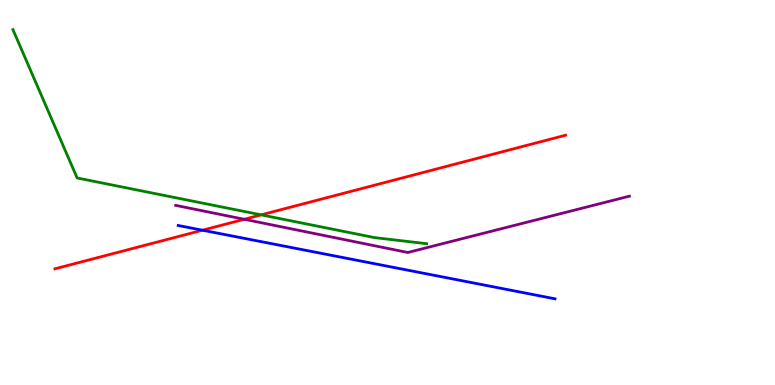[{'lines': ['blue', 'red'], 'intersections': [{'x': 2.61, 'y': 4.02}]}, {'lines': ['green', 'red'], 'intersections': [{'x': 3.37, 'y': 4.42}]}, {'lines': ['purple', 'red'], 'intersections': [{'x': 3.15, 'y': 4.3}]}, {'lines': ['blue', 'green'], 'intersections': []}, {'lines': ['blue', 'purple'], 'intersections': []}, {'lines': ['green', 'purple'], 'intersections': []}]